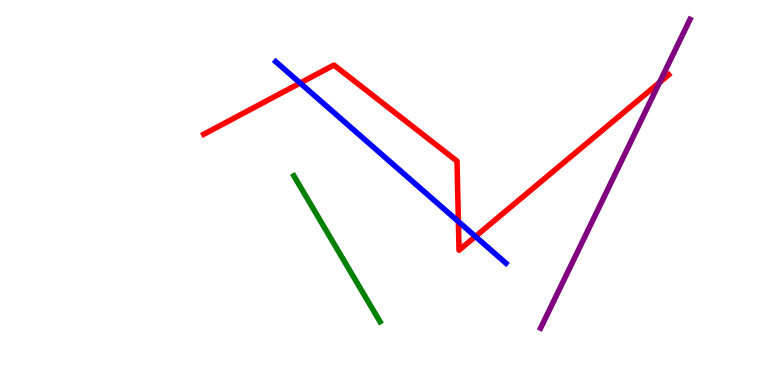[{'lines': ['blue', 'red'], 'intersections': [{'x': 3.87, 'y': 7.84}, {'x': 5.91, 'y': 4.25}, {'x': 6.13, 'y': 3.86}]}, {'lines': ['green', 'red'], 'intersections': []}, {'lines': ['purple', 'red'], 'intersections': [{'x': 8.51, 'y': 7.86}]}, {'lines': ['blue', 'green'], 'intersections': []}, {'lines': ['blue', 'purple'], 'intersections': []}, {'lines': ['green', 'purple'], 'intersections': []}]